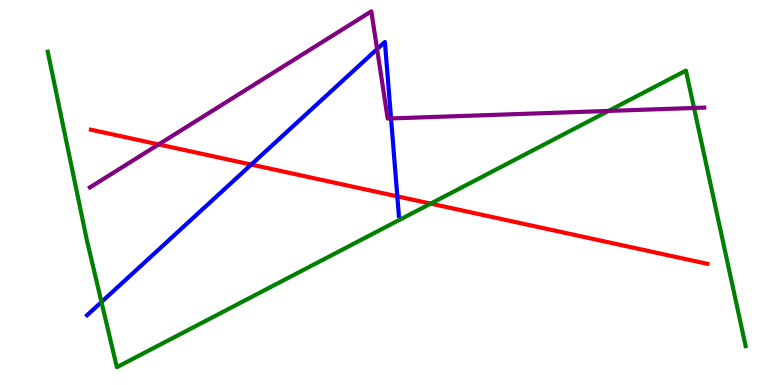[{'lines': ['blue', 'red'], 'intersections': [{'x': 3.24, 'y': 5.73}, {'x': 5.13, 'y': 4.9}]}, {'lines': ['green', 'red'], 'intersections': [{'x': 5.56, 'y': 4.71}]}, {'lines': ['purple', 'red'], 'intersections': [{'x': 2.05, 'y': 6.25}]}, {'lines': ['blue', 'green'], 'intersections': [{'x': 1.31, 'y': 2.16}]}, {'lines': ['blue', 'purple'], 'intersections': [{'x': 4.87, 'y': 8.72}, {'x': 5.05, 'y': 6.92}]}, {'lines': ['green', 'purple'], 'intersections': [{'x': 7.85, 'y': 7.12}, {'x': 8.96, 'y': 7.2}]}]